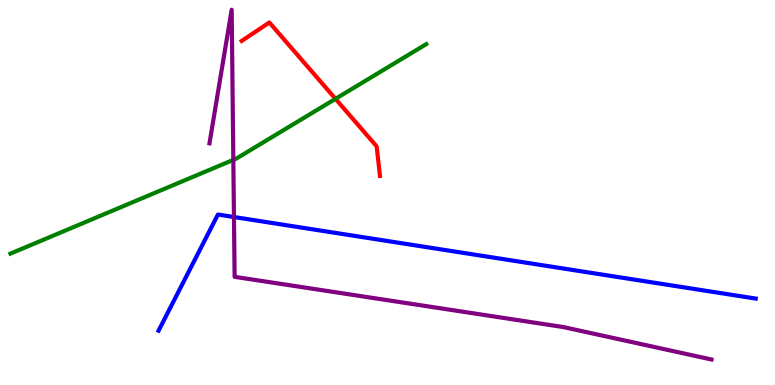[{'lines': ['blue', 'red'], 'intersections': []}, {'lines': ['green', 'red'], 'intersections': [{'x': 4.33, 'y': 7.43}]}, {'lines': ['purple', 'red'], 'intersections': []}, {'lines': ['blue', 'green'], 'intersections': []}, {'lines': ['blue', 'purple'], 'intersections': [{'x': 3.02, 'y': 4.36}]}, {'lines': ['green', 'purple'], 'intersections': [{'x': 3.01, 'y': 5.85}]}]